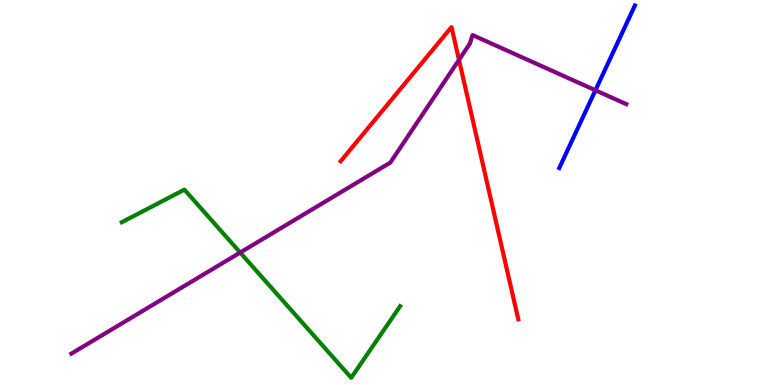[{'lines': ['blue', 'red'], 'intersections': []}, {'lines': ['green', 'red'], 'intersections': []}, {'lines': ['purple', 'red'], 'intersections': [{'x': 5.92, 'y': 8.44}]}, {'lines': ['blue', 'green'], 'intersections': []}, {'lines': ['blue', 'purple'], 'intersections': [{'x': 7.68, 'y': 7.66}]}, {'lines': ['green', 'purple'], 'intersections': [{'x': 3.1, 'y': 3.44}]}]